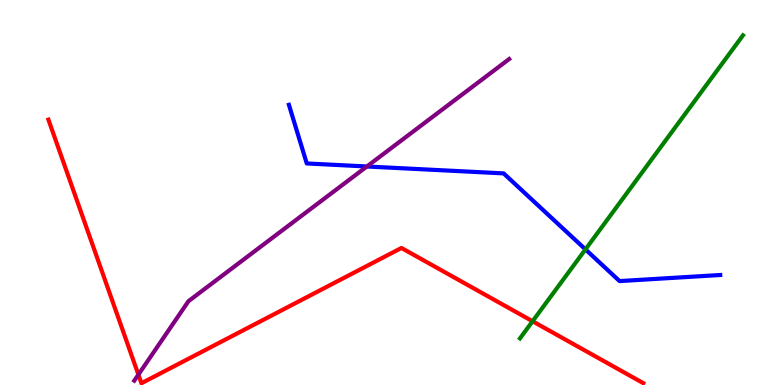[{'lines': ['blue', 'red'], 'intersections': []}, {'lines': ['green', 'red'], 'intersections': [{'x': 6.87, 'y': 1.66}]}, {'lines': ['purple', 'red'], 'intersections': [{'x': 1.79, 'y': 0.269}]}, {'lines': ['blue', 'green'], 'intersections': [{'x': 7.55, 'y': 3.52}]}, {'lines': ['blue', 'purple'], 'intersections': [{'x': 4.73, 'y': 5.68}]}, {'lines': ['green', 'purple'], 'intersections': []}]